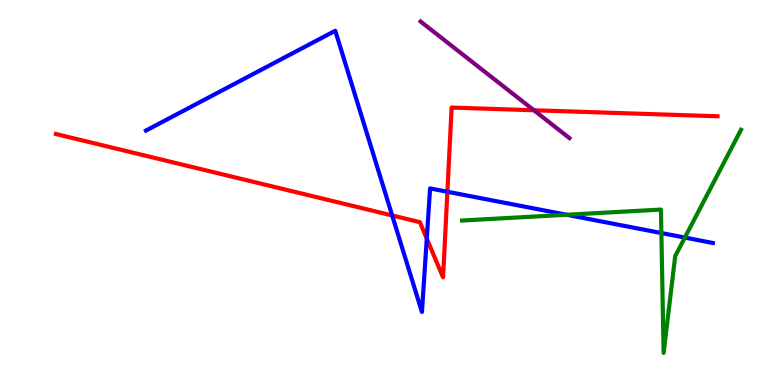[{'lines': ['blue', 'red'], 'intersections': [{'x': 5.06, 'y': 4.4}, {'x': 5.51, 'y': 3.8}, {'x': 5.77, 'y': 5.02}]}, {'lines': ['green', 'red'], 'intersections': []}, {'lines': ['purple', 'red'], 'intersections': [{'x': 6.89, 'y': 7.14}]}, {'lines': ['blue', 'green'], 'intersections': [{'x': 7.31, 'y': 4.42}, {'x': 8.53, 'y': 3.95}, {'x': 8.84, 'y': 3.83}]}, {'lines': ['blue', 'purple'], 'intersections': []}, {'lines': ['green', 'purple'], 'intersections': []}]